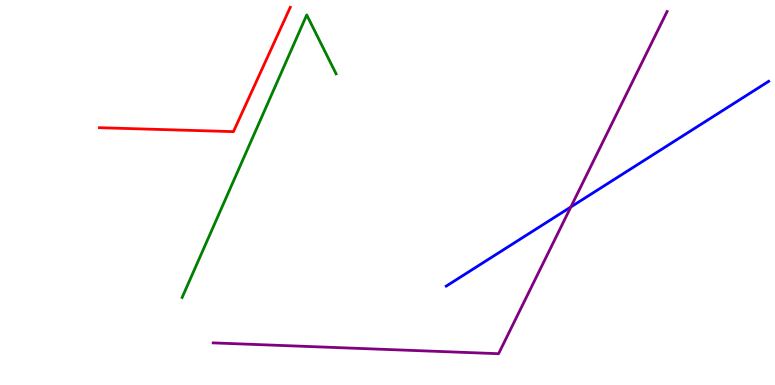[{'lines': ['blue', 'red'], 'intersections': []}, {'lines': ['green', 'red'], 'intersections': []}, {'lines': ['purple', 'red'], 'intersections': []}, {'lines': ['blue', 'green'], 'intersections': []}, {'lines': ['blue', 'purple'], 'intersections': [{'x': 7.37, 'y': 4.62}]}, {'lines': ['green', 'purple'], 'intersections': []}]